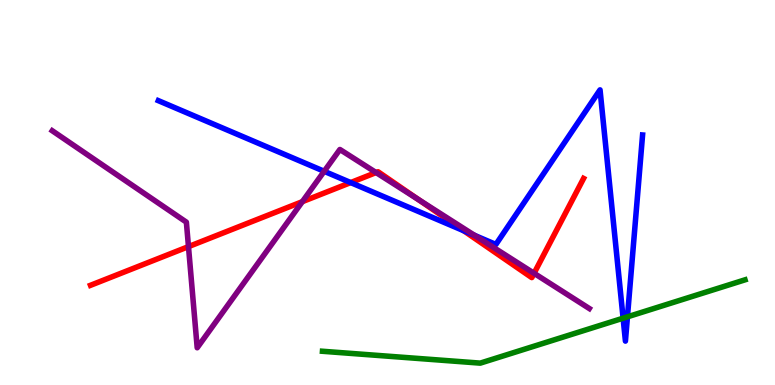[{'lines': ['blue', 'red'], 'intersections': [{'x': 4.52, 'y': 5.26}, {'x': 5.98, 'y': 4.01}]}, {'lines': ['green', 'red'], 'intersections': []}, {'lines': ['purple', 'red'], 'intersections': [{'x': 2.43, 'y': 3.59}, {'x': 3.9, 'y': 4.76}, {'x': 4.85, 'y': 5.52}, {'x': 5.4, 'y': 4.82}, {'x': 6.89, 'y': 2.9}]}, {'lines': ['blue', 'green'], 'intersections': [{'x': 8.04, 'y': 1.74}, {'x': 8.1, 'y': 1.77}]}, {'lines': ['blue', 'purple'], 'intersections': [{'x': 4.18, 'y': 5.55}, {'x': 6.12, 'y': 3.89}]}, {'lines': ['green', 'purple'], 'intersections': []}]